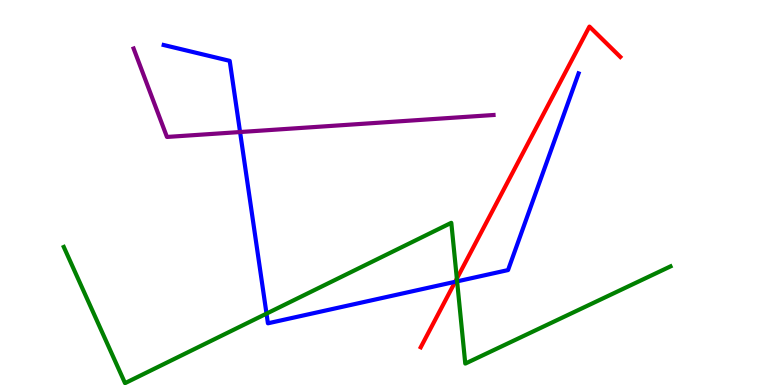[{'lines': ['blue', 'red'], 'intersections': [{'x': 5.87, 'y': 2.68}]}, {'lines': ['green', 'red'], 'intersections': [{'x': 5.89, 'y': 2.76}]}, {'lines': ['purple', 'red'], 'intersections': []}, {'lines': ['blue', 'green'], 'intersections': [{'x': 3.44, 'y': 1.85}, {'x': 5.9, 'y': 2.69}]}, {'lines': ['blue', 'purple'], 'intersections': [{'x': 3.1, 'y': 6.57}]}, {'lines': ['green', 'purple'], 'intersections': []}]